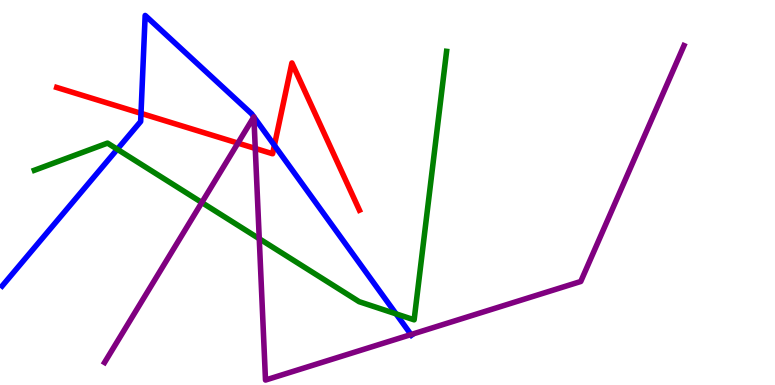[{'lines': ['blue', 'red'], 'intersections': [{'x': 1.82, 'y': 7.06}, {'x': 3.54, 'y': 6.22}]}, {'lines': ['green', 'red'], 'intersections': []}, {'lines': ['purple', 'red'], 'intersections': [{'x': 3.07, 'y': 6.28}, {'x': 3.29, 'y': 6.14}]}, {'lines': ['blue', 'green'], 'intersections': [{'x': 1.51, 'y': 6.12}, {'x': 5.11, 'y': 1.85}]}, {'lines': ['blue', 'purple'], 'intersections': [{'x': 3.28, 'y': 6.96}, {'x': 3.28, 'y': 6.96}, {'x': 5.3, 'y': 1.31}]}, {'lines': ['green', 'purple'], 'intersections': [{'x': 2.6, 'y': 4.74}, {'x': 3.35, 'y': 3.8}]}]